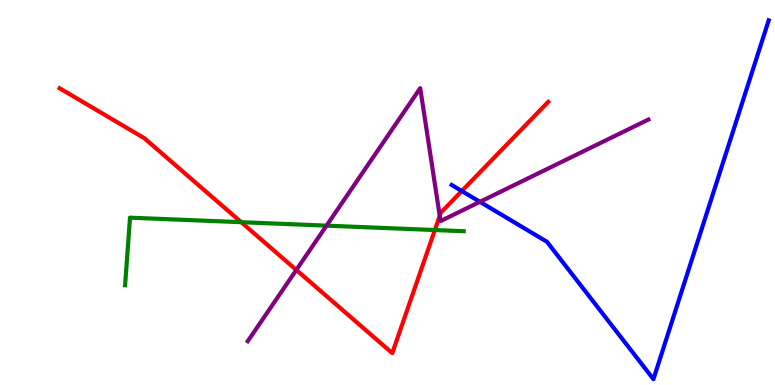[{'lines': ['blue', 'red'], 'intersections': [{'x': 5.96, 'y': 5.04}]}, {'lines': ['green', 'red'], 'intersections': [{'x': 3.11, 'y': 4.23}, {'x': 5.61, 'y': 4.02}]}, {'lines': ['purple', 'red'], 'intersections': [{'x': 3.82, 'y': 2.99}, {'x': 5.67, 'y': 4.39}]}, {'lines': ['blue', 'green'], 'intersections': []}, {'lines': ['blue', 'purple'], 'intersections': [{'x': 6.19, 'y': 4.76}]}, {'lines': ['green', 'purple'], 'intersections': [{'x': 4.21, 'y': 4.14}]}]